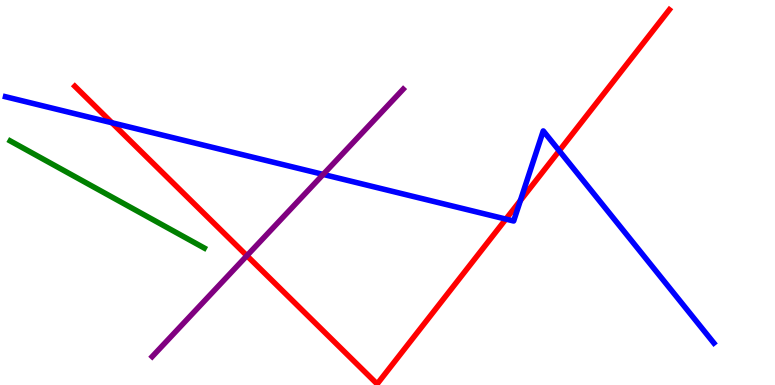[{'lines': ['blue', 'red'], 'intersections': [{'x': 1.44, 'y': 6.81}, {'x': 6.53, 'y': 4.31}, {'x': 6.71, 'y': 4.79}, {'x': 7.22, 'y': 6.08}]}, {'lines': ['green', 'red'], 'intersections': []}, {'lines': ['purple', 'red'], 'intersections': [{'x': 3.19, 'y': 3.36}]}, {'lines': ['blue', 'green'], 'intersections': []}, {'lines': ['blue', 'purple'], 'intersections': [{'x': 4.17, 'y': 5.47}]}, {'lines': ['green', 'purple'], 'intersections': []}]